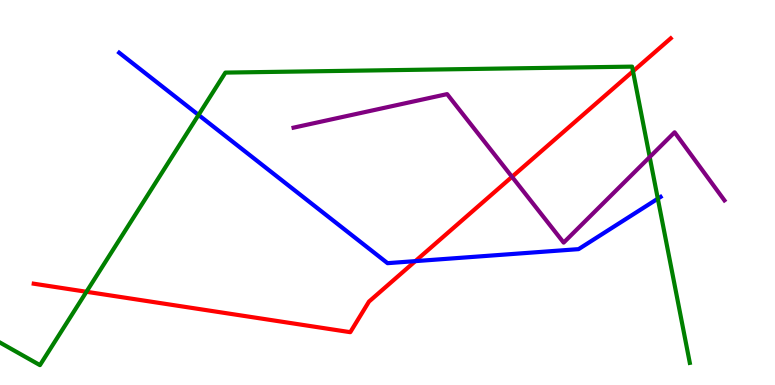[{'lines': ['blue', 'red'], 'intersections': [{'x': 5.36, 'y': 3.22}]}, {'lines': ['green', 'red'], 'intersections': [{'x': 1.12, 'y': 2.42}, {'x': 8.17, 'y': 8.15}]}, {'lines': ['purple', 'red'], 'intersections': [{'x': 6.61, 'y': 5.41}]}, {'lines': ['blue', 'green'], 'intersections': [{'x': 2.56, 'y': 7.01}, {'x': 8.49, 'y': 4.84}]}, {'lines': ['blue', 'purple'], 'intersections': []}, {'lines': ['green', 'purple'], 'intersections': [{'x': 8.38, 'y': 5.92}]}]